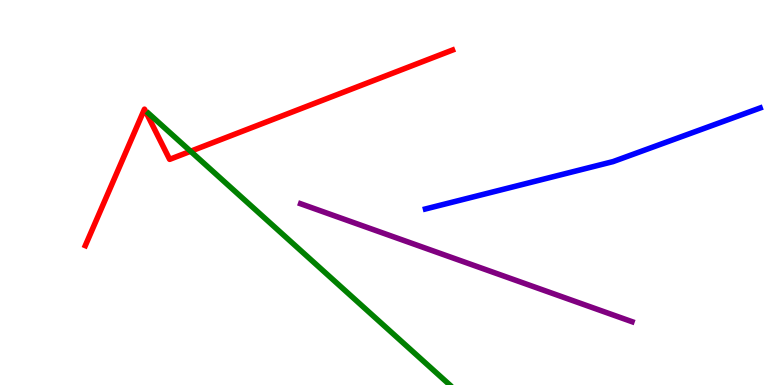[{'lines': ['blue', 'red'], 'intersections': []}, {'lines': ['green', 'red'], 'intersections': [{'x': 2.46, 'y': 6.07}]}, {'lines': ['purple', 'red'], 'intersections': []}, {'lines': ['blue', 'green'], 'intersections': []}, {'lines': ['blue', 'purple'], 'intersections': []}, {'lines': ['green', 'purple'], 'intersections': []}]